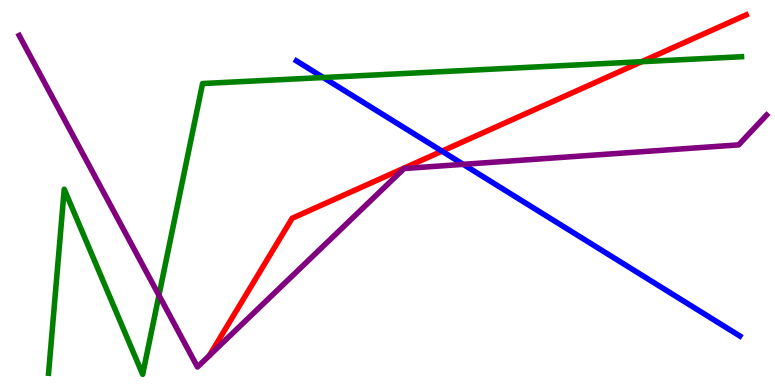[{'lines': ['blue', 'red'], 'intersections': [{'x': 5.7, 'y': 6.07}]}, {'lines': ['green', 'red'], 'intersections': [{'x': 8.28, 'y': 8.4}]}, {'lines': ['purple', 'red'], 'intersections': []}, {'lines': ['blue', 'green'], 'intersections': [{'x': 4.17, 'y': 7.99}]}, {'lines': ['blue', 'purple'], 'intersections': [{'x': 5.98, 'y': 5.73}]}, {'lines': ['green', 'purple'], 'intersections': [{'x': 2.05, 'y': 2.33}]}]